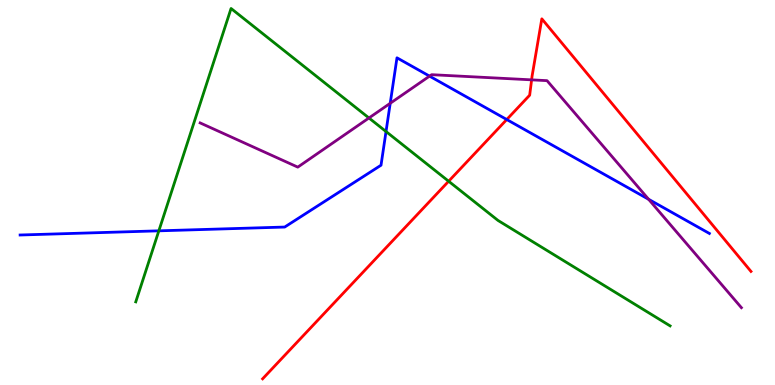[{'lines': ['blue', 'red'], 'intersections': [{'x': 6.54, 'y': 6.9}]}, {'lines': ['green', 'red'], 'intersections': [{'x': 5.79, 'y': 5.29}]}, {'lines': ['purple', 'red'], 'intersections': [{'x': 6.86, 'y': 7.93}]}, {'lines': ['blue', 'green'], 'intersections': [{'x': 2.05, 'y': 4.0}, {'x': 4.98, 'y': 6.58}]}, {'lines': ['blue', 'purple'], 'intersections': [{'x': 5.04, 'y': 7.32}, {'x': 5.54, 'y': 8.02}, {'x': 8.37, 'y': 4.82}]}, {'lines': ['green', 'purple'], 'intersections': [{'x': 4.76, 'y': 6.94}]}]